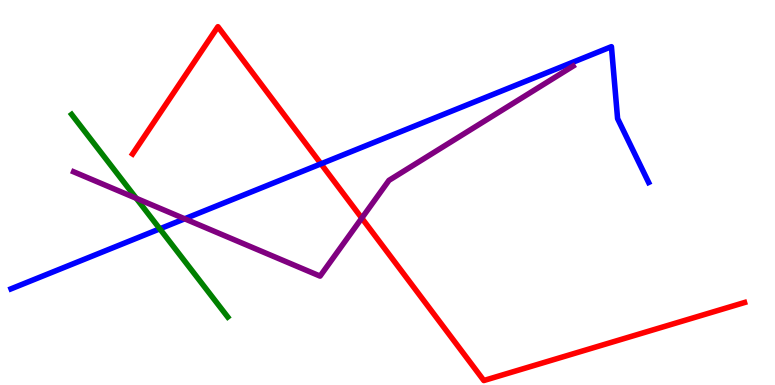[{'lines': ['blue', 'red'], 'intersections': [{'x': 4.14, 'y': 5.74}]}, {'lines': ['green', 'red'], 'intersections': []}, {'lines': ['purple', 'red'], 'intersections': [{'x': 4.67, 'y': 4.33}]}, {'lines': ['blue', 'green'], 'intersections': [{'x': 2.06, 'y': 4.06}]}, {'lines': ['blue', 'purple'], 'intersections': [{'x': 2.38, 'y': 4.32}]}, {'lines': ['green', 'purple'], 'intersections': [{'x': 1.76, 'y': 4.85}]}]